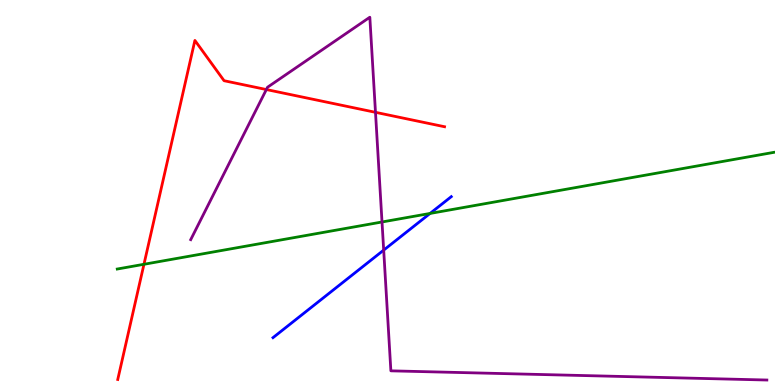[{'lines': ['blue', 'red'], 'intersections': []}, {'lines': ['green', 'red'], 'intersections': [{'x': 1.86, 'y': 3.14}]}, {'lines': ['purple', 'red'], 'intersections': [{'x': 3.44, 'y': 7.67}, {'x': 4.84, 'y': 7.08}]}, {'lines': ['blue', 'green'], 'intersections': [{'x': 5.55, 'y': 4.46}]}, {'lines': ['blue', 'purple'], 'intersections': [{'x': 4.95, 'y': 3.5}]}, {'lines': ['green', 'purple'], 'intersections': [{'x': 4.93, 'y': 4.23}]}]